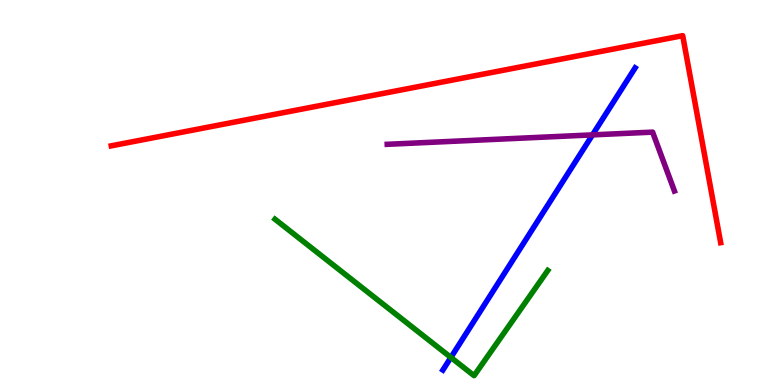[{'lines': ['blue', 'red'], 'intersections': []}, {'lines': ['green', 'red'], 'intersections': []}, {'lines': ['purple', 'red'], 'intersections': []}, {'lines': ['blue', 'green'], 'intersections': [{'x': 5.82, 'y': 0.716}]}, {'lines': ['blue', 'purple'], 'intersections': [{'x': 7.65, 'y': 6.5}]}, {'lines': ['green', 'purple'], 'intersections': []}]